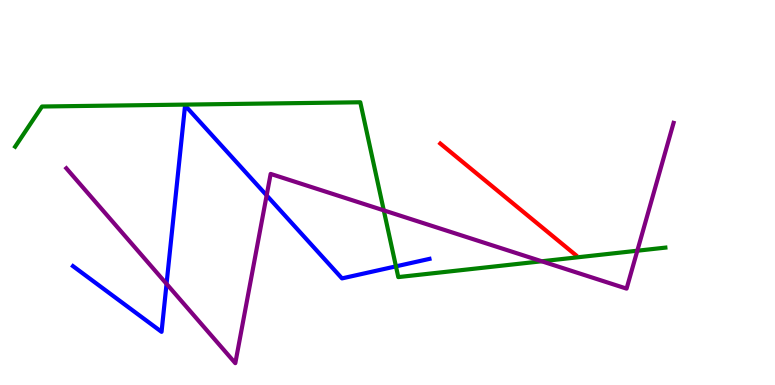[{'lines': ['blue', 'red'], 'intersections': []}, {'lines': ['green', 'red'], 'intersections': []}, {'lines': ['purple', 'red'], 'intersections': []}, {'lines': ['blue', 'green'], 'intersections': [{'x': 5.11, 'y': 3.08}]}, {'lines': ['blue', 'purple'], 'intersections': [{'x': 2.15, 'y': 2.63}, {'x': 3.44, 'y': 4.93}]}, {'lines': ['green', 'purple'], 'intersections': [{'x': 4.95, 'y': 4.54}, {'x': 6.99, 'y': 3.21}, {'x': 8.22, 'y': 3.49}]}]